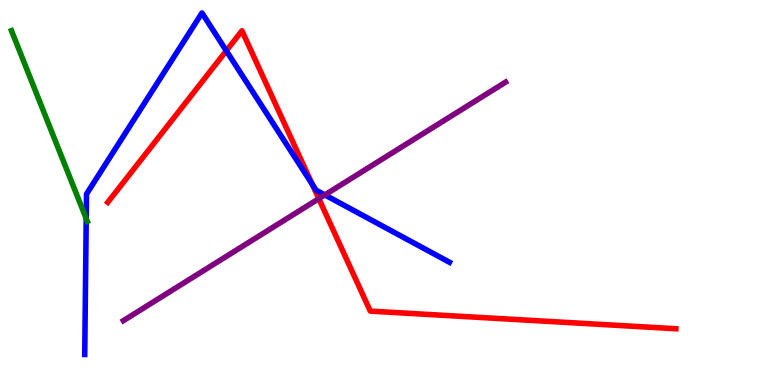[{'lines': ['blue', 'red'], 'intersections': [{'x': 2.92, 'y': 8.68}, {'x': 4.03, 'y': 5.22}]}, {'lines': ['green', 'red'], 'intersections': []}, {'lines': ['purple', 'red'], 'intersections': [{'x': 4.11, 'y': 4.84}]}, {'lines': ['blue', 'green'], 'intersections': [{'x': 1.11, 'y': 4.32}]}, {'lines': ['blue', 'purple'], 'intersections': [{'x': 4.19, 'y': 4.94}]}, {'lines': ['green', 'purple'], 'intersections': []}]